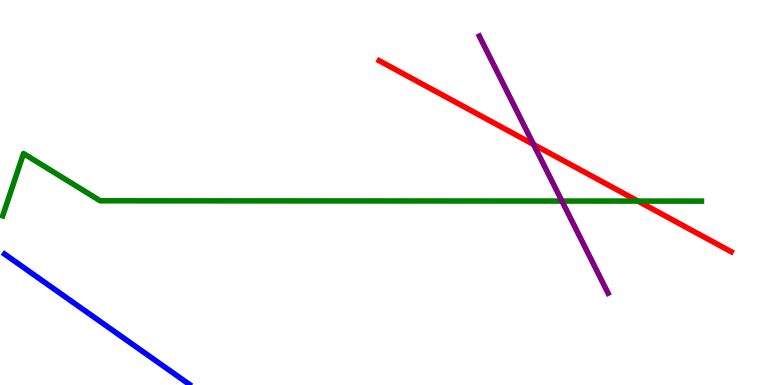[{'lines': ['blue', 'red'], 'intersections': []}, {'lines': ['green', 'red'], 'intersections': [{'x': 8.23, 'y': 4.78}]}, {'lines': ['purple', 'red'], 'intersections': [{'x': 6.89, 'y': 6.25}]}, {'lines': ['blue', 'green'], 'intersections': []}, {'lines': ['blue', 'purple'], 'intersections': []}, {'lines': ['green', 'purple'], 'intersections': [{'x': 7.25, 'y': 4.78}]}]